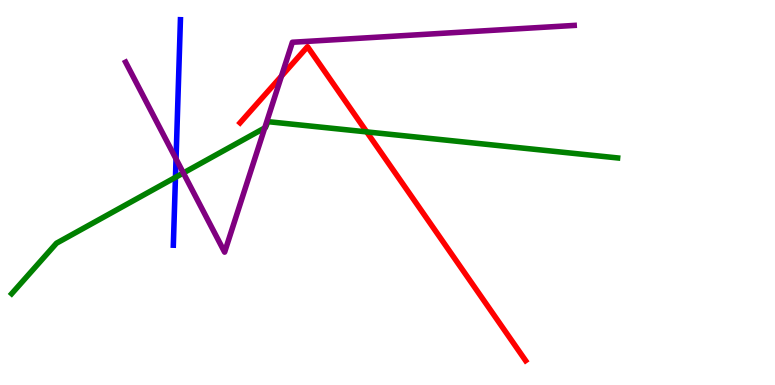[{'lines': ['blue', 'red'], 'intersections': []}, {'lines': ['green', 'red'], 'intersections': [{'x': 4.73, 'y': 6.57}]}, {'lines': ['purple', 'red'], 'intersections': [{'x': 3.63, 'y': 8.02}]}, {'lines': ['blue', 'green'], 'intersections': [{'x': 2.26, 'y': 5.39}]}, {'lines': ['blue', 'purple'], 'intersections': [{'x': 2.27, 'y': 5.87}]}, {'lines': ['green', 'purple'], 'intersections': [{'x': 2.37, 'y': 5.51}, {'x': 3.42, 'y': 6.68}]}]